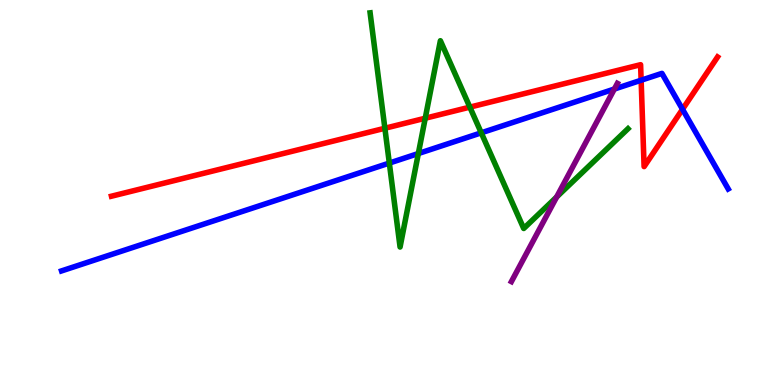[{'lines': ['blue', 'red'], 'intersections': [{'x': 8.27, 'y': 7.92}, {'x': 8.81, 'y': 7.16}]}, {'lines': ['green', 'red'], 'intersections': [{'x': 4.97, 'y': 6.67}, {'x': 5.49, 'y': 6.93}, {'x': 6.06, 'y': 7.22}]}, {'lines': ['purple', 'red'], 'intersections': []}, {'lines': ['blue', 'green'], 'intersections': [{'x': 5.02, 'y': 5.76}, {'x': 5.4, 'y': 6.01}, {'x': 6.21, 'y': 6.55}]}, {'lines': ['blue', 'purple'], 'intersections': [{'x': 7.93, 'y': 7.69}]}, {'lines': ['green', 'purple'], 'intersections': [{'x': 7.18, 'y': 4.88}]}]